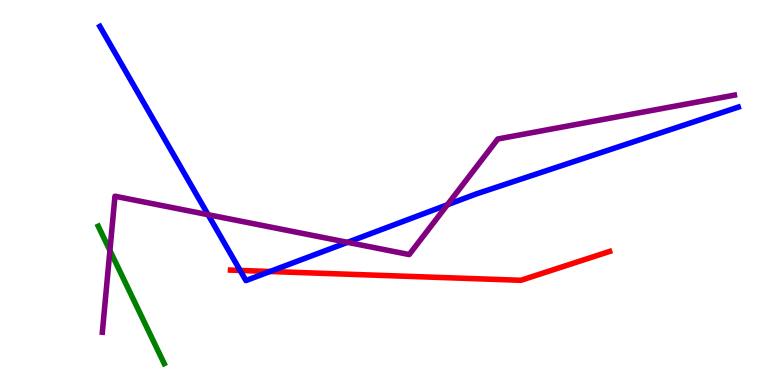[{'lines': ['blue', 'red'], 'intersections': [{'x': 3.1, 'y': 2.98}, {'x': 3.48, 'y': 2.95}]}, {'lines': ['green', 'red'], 'intersections': []}, {'lines': ['purple', 'red'], 'intersections': []}, {'lines': ['blue', 'green'], 'intersections': []}, {'lines': ['blue', 'purple'], 'intersections': [{'x': 2.68, 'y': 4.42}, {'x': 4.48, 'y': 3.71}, {'x': 5.77, 'y': 4.68}]}, {'lines': ['green', 'purple'], 'intersections': [{'x': 1.42, 'y': 3.49}]}]